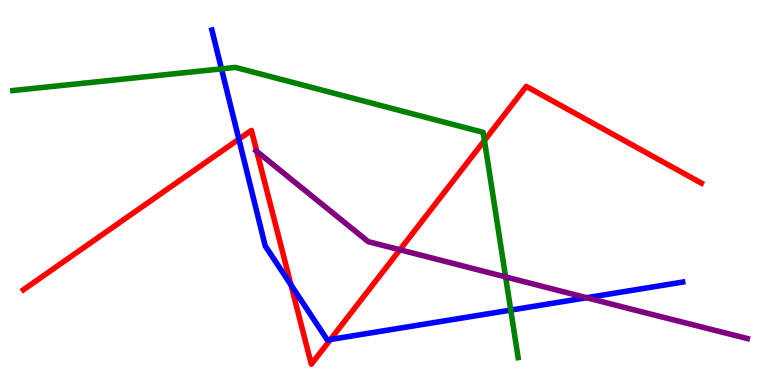[{'lines': ['blue', 'red'], 'intersections': [{'x': 3.08, 'y': 6.38}, {'x': 3.76, 'y': 2.6}, {'x': 4.26, 'y': 1.18}]}, {'lines': ['green', 'red'], 'intersections': [{'x': 6.25, 'y': 6.35}]}, {'lines': ['purple', 'red'], 'intersections': [{'x': 3.31, 'y': 6.07}, {'x': 5.16, 'y': 3.51}]}, {'lines': ['blue', 'green'], 'intersections': [{'x': 2.86, 'y': 8.21}, {'x': 6.59, 'y': 1.95}]}, {'lines': ['blue', 'purple'], 'intersections': [{'x': 7.57, 'y': 2.27}]}, {'lines': ['green', 'purple'], 'intersections': [{'x': 6.52, 'y': 2.81}]}]